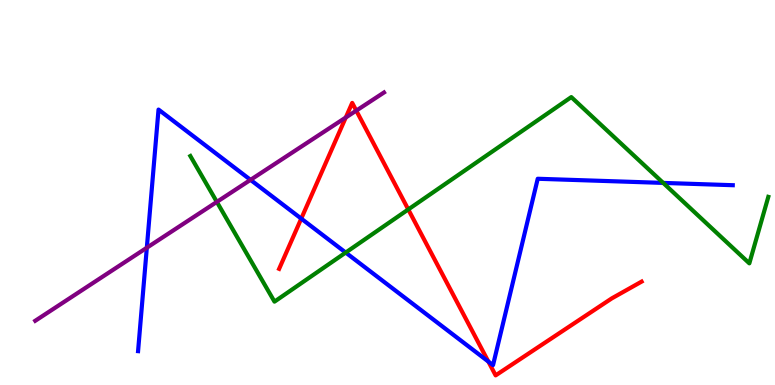[{'lines': ['blue', 'red'], 'intersections': [{'x': 3.89, 'y': 4.32}, {'x': 6.3, 'y': 0.609}]}, {'lines': ['green', 'red'], 'intersections': [{'x': 5.27, 'y': 4.56}]}, {'lines': ['purple', 'red'], 'intersections': [{'x': 4.46, 'y': 6.95}, {'x': 4.6, 'y': 7.13}]}, {'lines': ['blue', 'green'], 'intersections': [{'x': 4.46, 'y': 3.44}, {'x': 8.56, 'y': 5.25}]}, {'lines': ['blue', 'purple'], 'intersections': [{'x': 1.89, 'y': 3.57}, {'x': 3.23, 'y': 5.33}]}, {'lines': ['green', 'purple'], 'intersections': [{'x': 2.8, 'y': 4.76}]}]